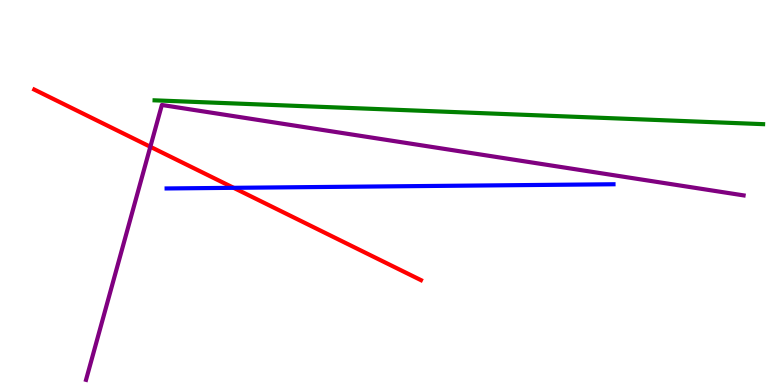[{'lines': ['blue', 'red'], 'intersections': [{'x': 3.01, 'y': 5.12}]}, {'lines': ['green', 'red'], 'intersections': []}, {'lines': ['purple', 'red'], 'intersections': [{'x': 1.94, 'y': 6.19}]}, {'lines': ['blue', 'green'], 'intersections': []}, {'lines': ['blue', 'purple'], 'intersections': []}, {'lines': ['green', 'purple'], 'intersections': []}]